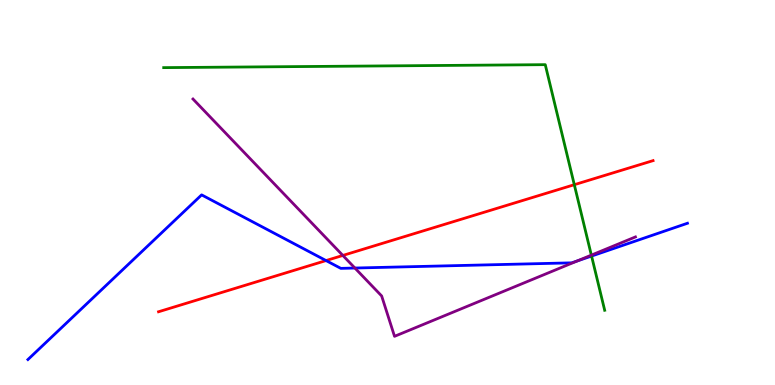[{'lines': ['blue', 'red'], 'intersections': [{'x': 4.21, 'y': 3.23}]}, {'lines': ['green', 'red'], 'intersections': [{'x': 7.41, 'y': 5.2}]}, {'lines': ['purple', 'red'], 'intersections': [{'x': 4.42, 'y': 3.37}]}, {'lines': ['blue', 'green'], 'intersections': [{'x': 7.63, 'y': 3.35}]}, {'lines': ['blue', 'purple'], 'intersections': [{'x': 4.58, 'y': 3.04}, {'x': 7.45, 'y': 3.22}]}, {'lines': ['green', 'purple'], 'intersections': [{'x': 7.63, 'y': 3.37}]}]